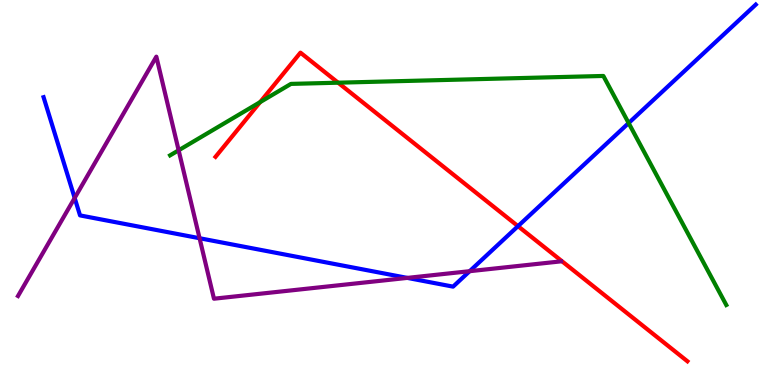[{'lines': ['blue', 'red'], 'intersections': [{'x': 6.68, 'y': 4.13}]}, {'lines': ['green', 'red'], 'intersections': [{'x': 3.36, 'y': 7.35}, {'x': 4.36, 'y': 7.85}]}, {'lines': ['purple', 'red'], 'intersections': []}, {'lines': ['blue', 'green'], 'intersections': [{'x': 8.11, 'y': 6.8}]}, {'lines': ['blue', 'purple'], 'intersections': [{'x': 0.963, 'y': 4.86}, {'x': 2.58, 'y': 3.81}, {'x': 5.26, 'y': 2.78}, {'x': 6.06, 'y': 2.96}]}, {'lines': ['green', 'purple'], 'intersections': [{'x': 2.31, 'y': 6.1}]}]